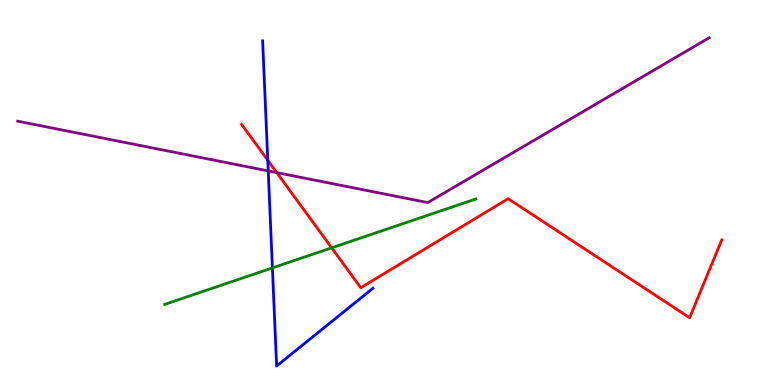[{'lines': ['blue', 'red'], 'intersections': [{'x': 3.46, 'y': 5.84}]}, {'lines': ['green', 'red'], 'intersections': [{'x': 4.28, 'y': 3.56}]}, {'lines': ['purple', 'red'], 'intersections': [{'x': 3.57, 'y': 5.52}]}, {'lines': ['blue', 'green'], 'intersections': [{'x': 3.51, 'y': 3.04}]}, {'lines': ['blue', 'purple'], 'intersections': [{'x': 3.46, 'y': 5.56}]}, {'lines': ['green', 'purple'], 'intersections': []}]